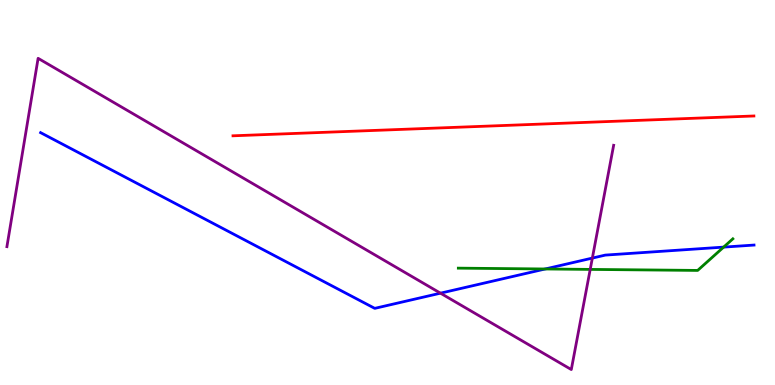[{'lines': ['blue', 'red'], 'intersections': []}, {'lines': ['green', 'red'], 'intersections': []}, {'lines': ['purple', 'red'], 'intersections': []}, {'lines': ['blue', 'green'], 'intersections': [{'x': 7.03, 'y': 3.01}, {'x': 9.34, 'y': 3.58}]}, {'lines': ['blue', 'purple'], 'intersections': [{'x': 5.68, 'y': 2.39}, {'x': 7.64, 'y': 3.3}]}, {'lines': ['green', 'purple'], 'intersections': [{'x': 7.62, 'y': 3.0}]}]